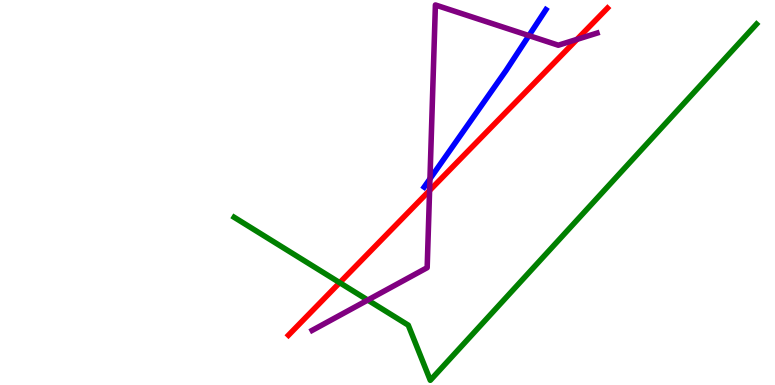[{'lines': ['blue', 'red'], 'intersections': []}, {'lines': ['green', 'red'], 'intersections': [{'x': 4.38, 'y': 2.66}]}, {'lines': ['purple', 'red'], 'intersections': [{'x': 5.54, 'y': 5.05}, {'x': 7.44, 'y': 8.98}]}, {'lines': ['blue', 'green'], 'intersections': []}, {'lines': ['blue', 'purple'], 'intersections': [{'x': 5.55, 'y': 5.35}, {'x': 6.82, 'y': 9.08}]}, {'lines': ['green', 'purple'], 'intersections': [{'x': 4.75, 'y': 2.21}]}]